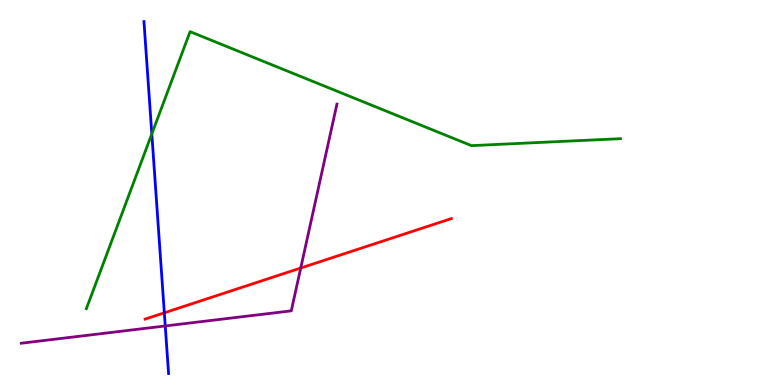[{'lines': ['blue', 'red'], 'intersections': [{'x': 2.12, 'y': 1.88}]}, {'lines': ['green', 'red'], 'intersections': []}, {'lines': ['purple', 'red'], 'intersections': [{'x': 3.88, 'y': 3.04}]}, {'lines': ['blue', 'green'], 'intersections': [{'x': 1.96, 'y': 6.52}]}, {'lines': ['blue', 'purple'], 'intersections': [{'x': 2.13, 'y': 1.53}]}, {'lines': ['green', 'purple'], 'intersections': []}]